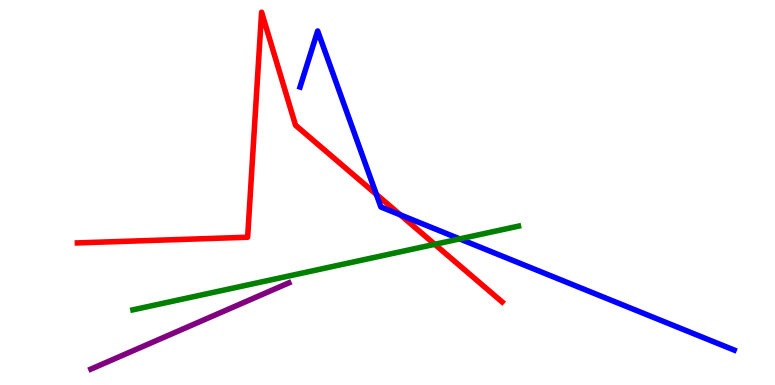[{'lines': ['blue', 'red'], 'intersections': [{'x': 4.86, 'y': 4.95}, {'x': 5.17, 'y': 4.42}]}, {'lines': ['green', 'red'], 'intersections': [{'x': 5.61, 'y': 3.65}]}, {'lines': ['purple', 'red'], 'intersections': []}, {'lines': ['blue', 'green'], 'intersections': [{'x': 5.93, 'y': 3.79}]}, {'lines': ['blue', 'purple'], 'intersections': []}, {'lines': ['green', 'purple'], 'intersections': []}]